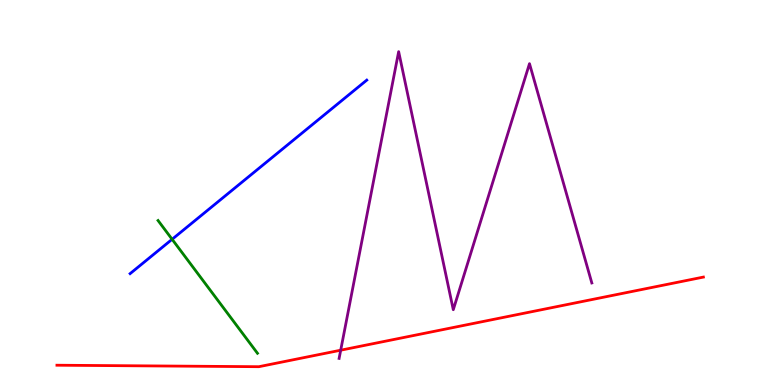[{'lines': ['blue', 'red'], 'intersections': []}, {'lines': ['green', 'red'], 'intersections': []}, {'lines': ['purple', 'red'], 'intersections': [{'x': 4.4, 'y': 0.904}]}, {'lines': ['blue', 'green'], 'intersections': [{'x': 2.22, 'y': 3.78}]}, {'lines': ['blue', 'purple'], 'intersections': []}, {'lines': ['green', 'purple'], 'intersections': []}]